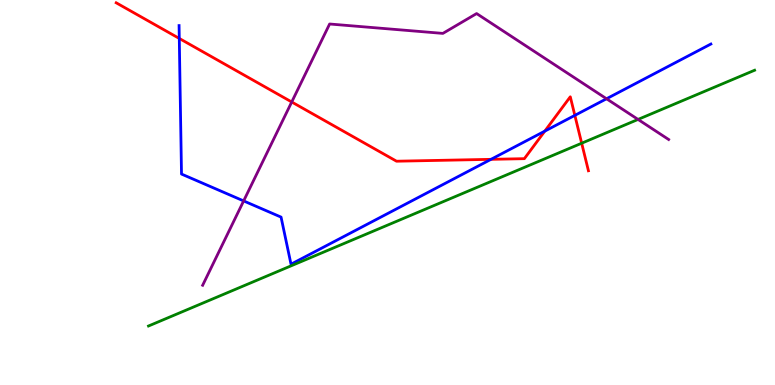[{'lines': ['blue', 'red'], 'intersections': [{'x': 2.31, 'y': 9.0}, {'x': 6.34, 'y': 5.86}, {'x': 7.03, 'y': 6.59}, {'x': 7.42, 'y': 7.0}]}, {'lines': ['green', 'red'], 'intersections': [{'x': 7.51, 'y': 6.28}]}, {'lines': ['purple', 'red'], 'intersections': [{'x': 3.76, 'y': 7.35}]}, {'lines': ['blue', 'green'], 'intersections': []}, {'lines': ['blue', 'purple'], 'intersections': [{'x': 3.14, 'y': 4.78}, {'x': 7.83, 'y': 7.43}]}, {'lines': ['green', 'purple'], 'intersections': [{'x': 8.23, 'y': 6.9}]}]